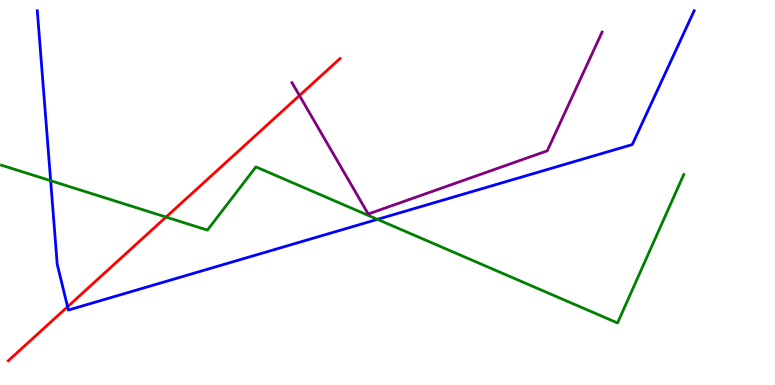[{'lines': ['blue', 'red'], 'intersections': [{'x': 0.872, 'y': 2.03}]}, {'lines': ['green', 'red'], 'intersections': [{'x': 2.14, 'y': 4.36}]}, {'lines': ['purple', 'red'], 'intersections': [{'x': 3.86, 'y': 7.52}]}, {'lines': ['blue', 'green'], 'intersections': [{'x': 0.654, 'y': 5.31}, {'x': 4.87, 'y': 4.3}]}, {'lines': ['blue', 'purple'], 'intersections': []}, {'lines': ['green', 'purple'], 'intersections': []}]